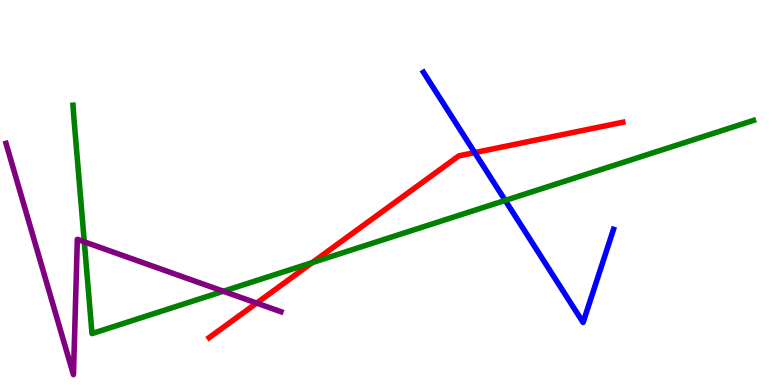[{'lines': ['blue', 'red'], 'intersections': [{'x': 6.13, 'y': 6.04}]}, {'lines': ['green', 'red'], 'intersections': [{'x': 4.03, 'y': 3.18}]}, {'lines': ['purple', 'red'], 'intersections': [{'x': 3.31, 'y': 2.13}]}, {'lines': ['blue', 'green'], 'intersections': [{'x': 6.52, 'y': 4.79}]}, {'lines': ['blue', 'purple'], 'intersections': []}, {'lines': ['green', 'purple'], 'intersections': [{'x': 1.09, 'y': 3.72}, {'x': 2.88, 'y': 2.44}]}]